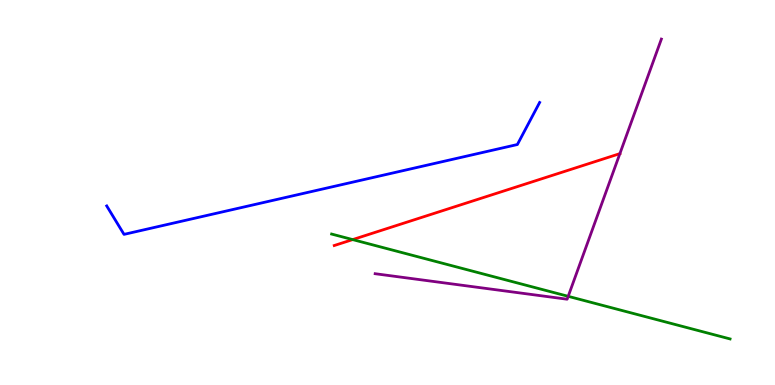[{'lines': ['blue', 'red'], 'intersections': []}, {'lines': ['green', 'red'], 'intersections': [{'x': 4.55, 'y': 3.78}]}, {'lines': ['purple', 'red'], 'intersections': [{'x': 8.0, 'y': 6.01}]}, {'lines': ['blue', 'green'], 'intersections': []}, {'lines': ['blue', 'purple'], 'intersections': []}, {'lines': ['green', 'purple'], 'intersections': [{'x': 7.33, 'y': 2.3}]}]